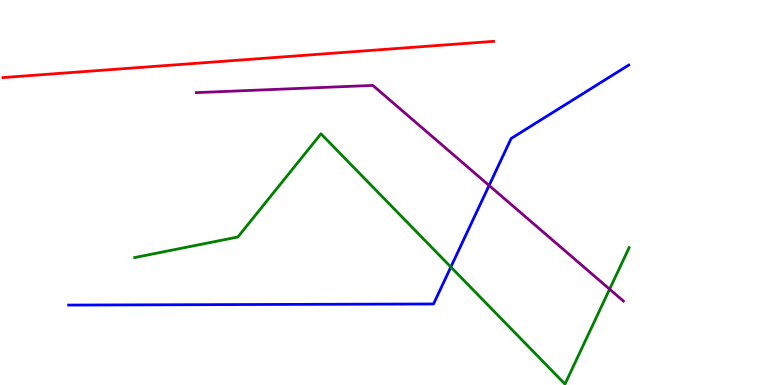[{'lines': ['blue', 'red'], 'intersections': []}, {'lines': ['green', 'red'], 'intersections': []}, {'lines': ['purple', 'red'], 'intersections': []}, {'lines': ['blue', 'green'], 'intersections': [{'x': 5.82, 'y': 3.06}]}, {'lines': ['blue', 'purple'], 'intersections': [{'x': 6.31, 'y': 5.18}]}, {'lines': ['green', 'purple'], 'intersections': [{'x': 7.87, 'y': 2.49}]}]